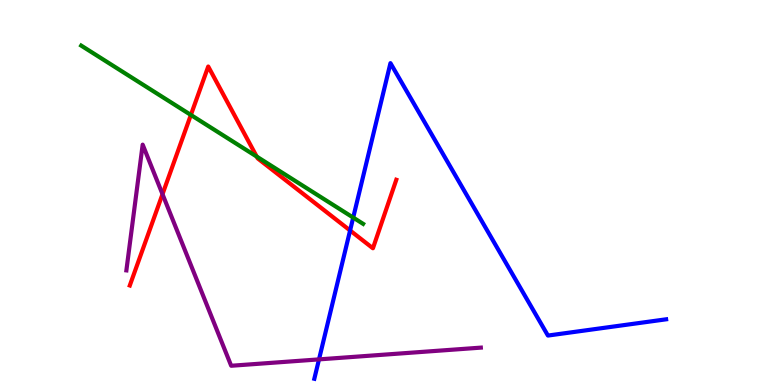[{'lines': ['blue', 'red'], 'intersections': [{'x': 4.52, 'y': 4.01}]}, {'lines': ['green', 'red'], 'intersections': [{'x': 2.46, 'y': 7.01}, {'x': 3.31, 'y': 5.93}]}, {'lines': ['purple', 'red'], 'intersections': [{'x': 2.1, 'y': 4.96}]}, {'lines': ['blue', 'green'], 'intersections': [{'x': 4.56, 'y': 4.35}]}, {'lines': ['blue', 'purple'], 'intersections': [{'x': 4.12, 'y': 0.665}]}, {'lines': ['green', 'purple'], 'intersections': []}]